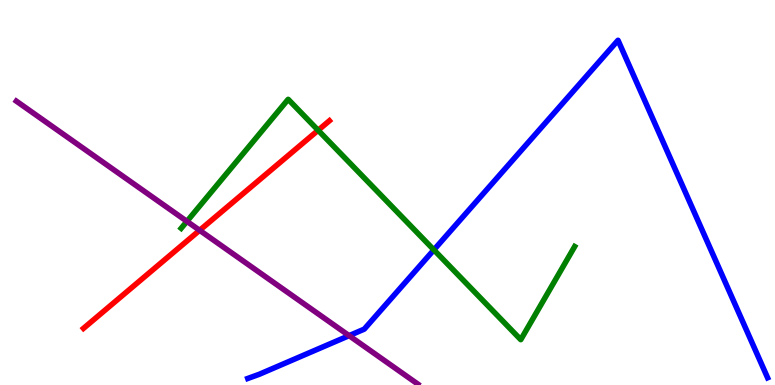[{'lines': ['blue', 'red'], 'intersections': []}, {'lines': ['green', 'red'], 'intersections': [{'x': 4.1, 'y': 6.62}]}, {'lines': ['purple', 'red'], 'intersections': [{'x': 2.58, 'y': 4.02}]}, {'lines': ['blue', 'green'], 'intersections': [{'x': 5.6, 'y': 3.51}]}, {'lines': ['blue', 'purple'], 'intersections': [{'x': 4.5, 'y': 1.28}]}, {'lines': ['green', 'purple'], 'intersections': [{'x': 2.41, 'y': 4.25}]}]